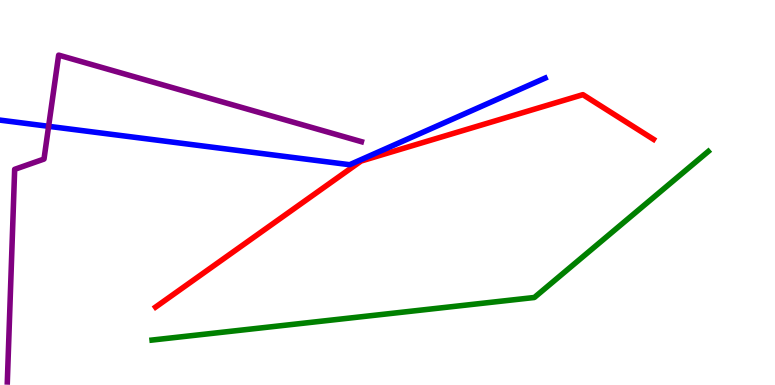[{'lines': ['blue', 'red'], 'intersections': []}, {'lines': ['green', 'red'], 'intersections': []}, {'lines': ['purple', 'red'], 'intersections': []}, {'lines': ['blue', 'green'], 'intersections': []}, {'lines': ['blue', 'purple'], 'intersections': [{'x': 0.627, 'y': 6.72}]}, {'lines': ['green', 'purple'], 'intersections': []}]